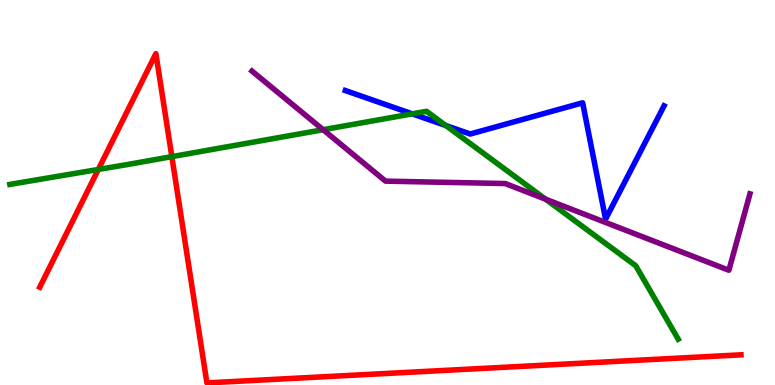[{'lines': ['blue', 'red'], 'intersections': []}, {'lines': ['green', 'red'], 'intersections': [{'x': 1.27, 'y': 5.6}, {'x': 2.22, 'y': 5.93}]}, {'lines': ['purple', 'red'], 'intersections': []}, {'lines': ['blue', 'green'], 'intersections': [{'x': 5.32, 'y': 7.04}, {'x': 5.75, 'y': 6.74}]}, {'lines': ['blue', 'purple'], 'intersections': []}, {'lines': ['green', 'purple'], 'intersections': [{'x': 4.17, 'y': 6.63}, {'x': 7.04, 'y': 4.83}]}]